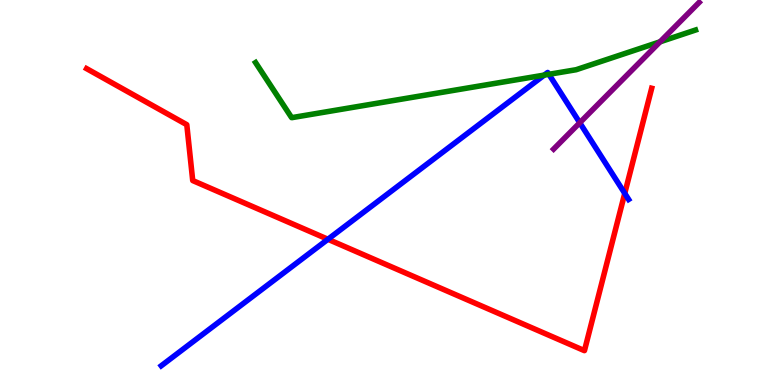[{'lines': ['blue', 'red'], 'intersections': [{'x': 4.23, 'y': 3.79}, {'x': 8.06, 'y': 4.98}]}, {'lines': ['green', 'red'], 'intersections': []}, {'lines': ['purple', 'red'], 'intersections': []}, {'lines': ['blue', 'green'], 'intersections': [{'x': 7.02, 'y': 8.05}, {'x': 7.08, 'y': 8.07}]}, {'lines': ['blue', 'purple'], 'intersections': [{'x': 7.48, 'y': 6.81}]}, {'lines': ['green', 'purple'], 'intersections': [{'x': 8.52, 'y': 8.91}]}]